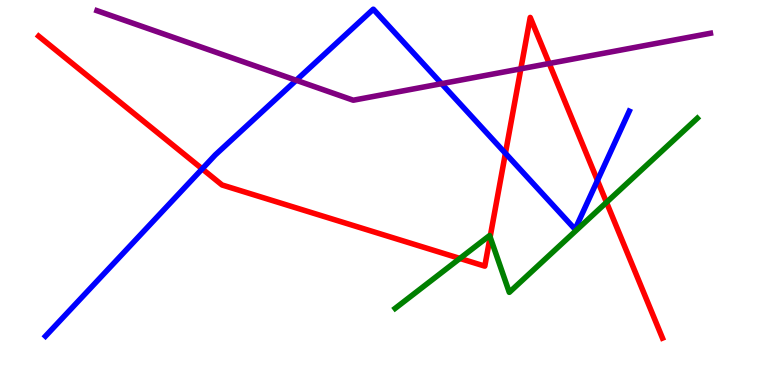[{'lines': ['blue', 'red'], 'intersections': [{'x': 2.61, 'y': 5.61}, {'x': 6.52, 'y': 6.02}, {'x': 7.71, 'y': 5.31}]}, {'lines': ['green', 'red'], 'intersections': [{'x': 5.93, 'y': 3.29}, {'x': 6.32, 'y': 3.84}, {'x': 7.83, 'y': 4.74}]}, {'lines': ['purple', 'red'], 'intersections': [{'x': 6.72, 'y': 8.21}, {'x': 7.09, 'y': 8.35}]}, {'lines': ['blue', 'green'], 'intersections': []}, {'lines': ['blue', 'purple'], 'intersections': [{'x': 3.82, 'y': 7.91}, {'x': 5.7, 'y': 7.83}]}, {'lines': ['green', 'purple'], 'intersections': []}]